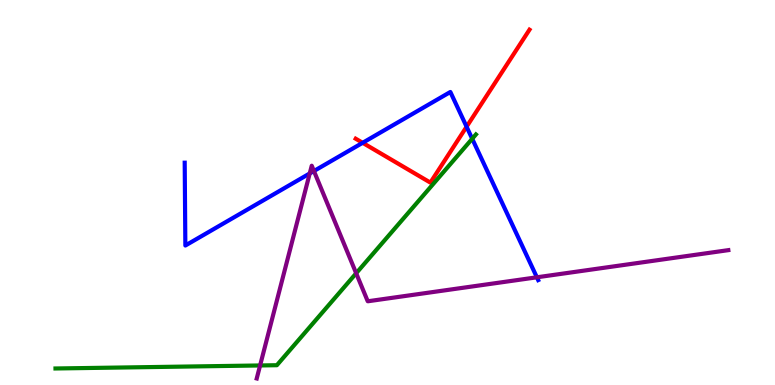[{'lines': ['blue', 'red'], 'intersections': [{'x': 4.68, 'y': 6.29}, {'x': 6.02, 'y': 6.71}]}, {'lines': ['green', 'red'], 'intersections': []}, {'lines': ['purple', 'red'], 'intersections': []}, {'lines': ['blue', 'green'], 'intersections': [{'x': 6.09, 'y': 6.4}]}, {'lines': ['blue', 'purple'], 'intersections': [{'x': 4.0, 'y': 5.49}, {'x': 4.05, 'y': 5.56}, {'x': 6.93, 'y': 2.8}]}, {'lines': ['green', 'purple'], 'intersections': [{'x': 3.36, 'y': 0.508}, {'x': 4.6, 'y': 2.9}]}]